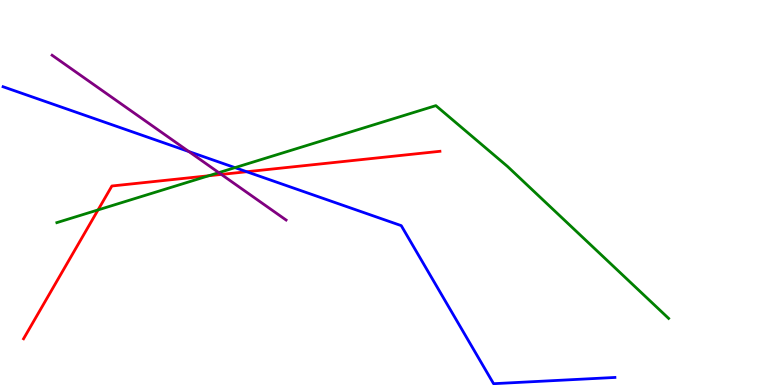[{'lines': ['blue', 'red'], 'intersections': [{'x': 3.18, 'y': 5.54}]}, {'lines': ['green', 'red'], 'intersections': [{'x': 1.27, 'y': 4.55}, {'x': 2.69, 'y': 5.43}]}, {'lines': ['purple', 'red'], 'intersections': [{'x': 2.86, 'y': 5.47}]}, {'lines': ['blue', 'green'], 'intersections': [{'x': 3.03, 'y': 5.65}]}, {'lines': ['blue', 'purple'], 'intersections': [{'x': 2.44, 'y': 6.06}]}, {'lines': ['green', 'purple'], 'intersections': [{'x': 2.82, 'y': 5.52}]}]